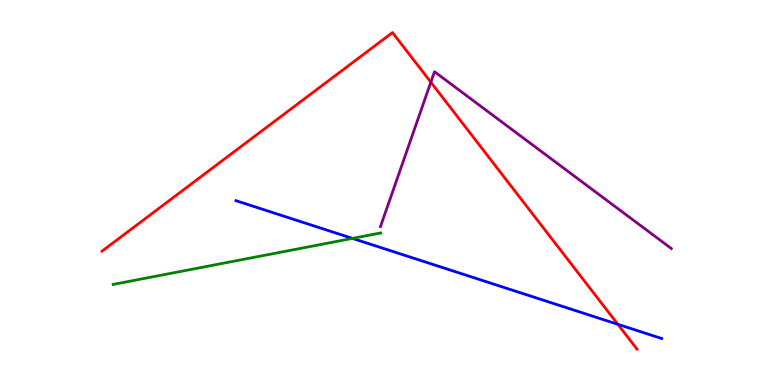[{'lines': ['blue', 'red'], 'intersections': [{'x': 7.97, 'y': 1.58}]}, {'lines': ['green', 'red'], 'intersections': []}, {'lines': ['purple', 'red'], 'intersections': [{'x': 5.56, 'y': 7.87}]}, {'lines': ['blue', 'green'], 'intersections': [{'x': 4.55, 'y': 3.81}]}, {'lines': ['blue', 'purple'], 'intersections': []}, {'lines': ['green', 'purple'], 'intersections': []}]